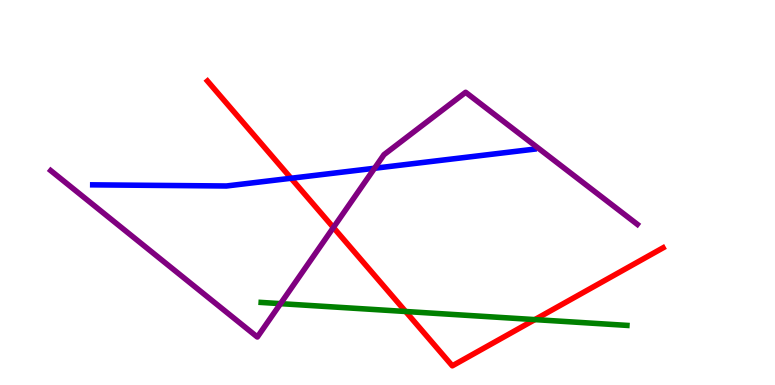[{'lines': ['blue', 'red'], 'intersections': [{'x': 3.76, 'y': 5.37}]}, {'lines': ['green', 'red'], 'intersections': [{'x': 5.23, 'y': 1.91}, {'x': 6.9, 'y': 1.7}]}, {'lines': ['purple', 'red'], 'intersections': [{'x': 4.3, 'y': 4.09}]}, {'lines': ['blue', 'green'], 'intersections': []}, {'lines': ['blue', 'purple'], 'intersections': [{'x': 4.83, 'y': 5.63}]}, {'lines': ['green', 'purple'], 'intersections': [{'x': 3.62, 'y': 2.11}]}]